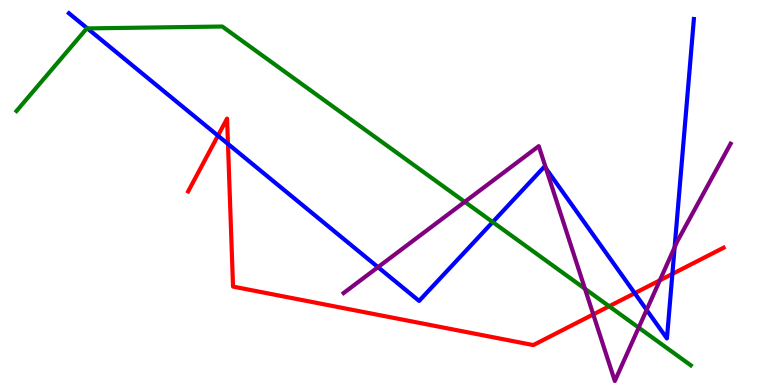[{'lines': ['blue', 'red'], 'intersections': [{'x': 2.81, 'y': 6.48}, {'x': 2.94, 'y': 6.26}, {'x': 8.19, 'y': 2.38}, {'x': 8.68, 'y': 2.88}]}, {'lines': ['green', 'red'], 'intersections': [{'x': 7.86, 'y': 2.04}]}, {'lines': ['purple', 'red'], 'intersections': [{'x': 7.65, 'y': 1.83}, {'x': 8.51, 'y': 2.72}]}, {'lines': ['blue', 'green'], 'intersections': [{'x': 1.13, 'y': 9.26}, {'x': 6.36, 'y': 4.23}]}, {'lines': ['blue', 'purple'], 'intersections': [{'x': 4.88, 'y': 3.06}, {'x': 7.05, 'y': 5.62}, {'x': 8.34, 'y': 1.95}, {'x': 8.7, 'y': 3.58}]}, {'lines': ['green', 'purple'], 'intersections': [{'x': 6.0, 'y': 4.76}, {'x': 7.55, 'y': 2.5}, {'x': 8.24, 'y': 1.49}]}]